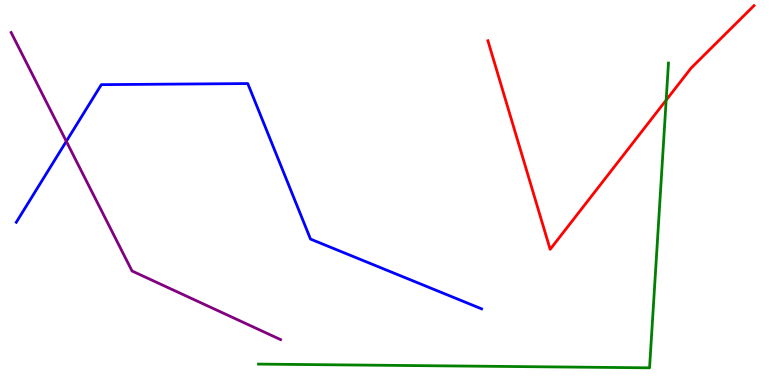[{'lines': ['blue', 'red'], 'intersections': []}, {'lines': ['green', 'red'], 'intersections': [{'x': 8.6, 'y': 7.4}]}, {'lines': ['purple', 'red'], 'intersections': []}, {'lines': ['blue', 'green'], 'intersections': []}, {'lines': ['blue', 'purple'], 'intersections': [{'x': 0.856, 'y': 6.33}]}, {'lines': ['green', 'purple'], 'intersections': []}]